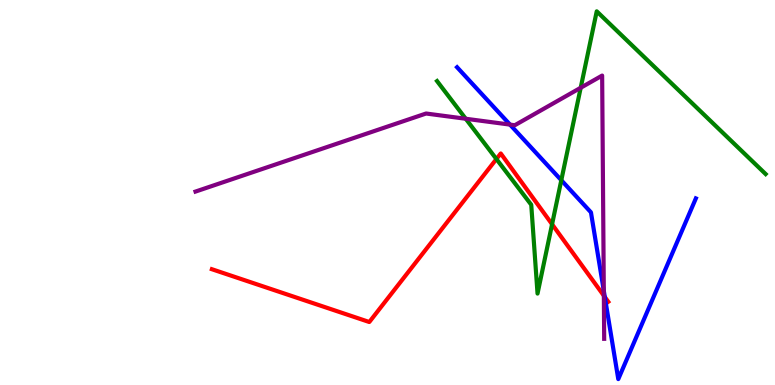[{'lines': ['blue', 'red'], 'intersections': [{'x': 7.8, 'y': 2.28}]}, {'lines': ['green', 'red'], 'intersections': [{'x': 6.41, 'y': 5.87}, {'x': 7.12, 'y': 4.18}]}, {'lines': ['purple', 'red'], 'intersections': [{'x': 7.79, 'y': 2.32}]}, {'lines': ['blue', 'green'], 'intersections': [{'x': 7.24, 'y': 5.32}]}, {'lines': ['blue', 'purple'], 'intersections': [{'x': 6.58, 'y': 6.76}, {'x': 7.79, 'y': 2.45}]}, {'lines': ['green', 'purple'], 'intersections': [{'x': 6.01, 'y': 6.92}, {'x': 7.49, 'y': 7.72}]}]